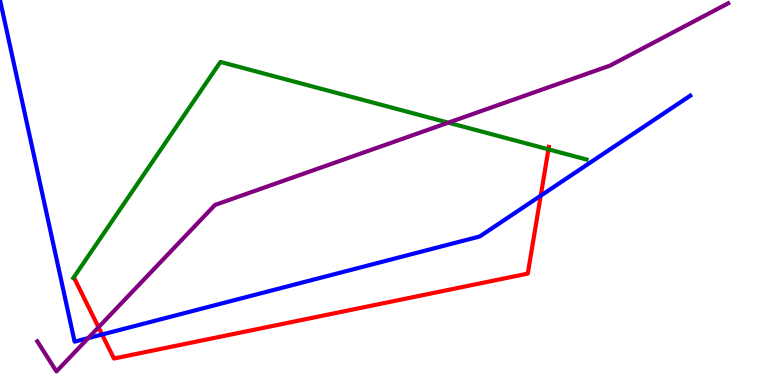[{'lines': ['blue', 'red'], 'intersections': [{'x': 1.32, 'y': 1.31}, {'x': 6.98, 'y': 4.92}]}, {'lines': ['green', 'red'], 'intersections': [{'x': 7.08, 'y': 6.12}]}, {'lines': ['purple', 'red'], 'intersections': [{'x': 1.27, 'y': 1.5}]}, {'lines': ['blue', 'green'], 'intersections': []}, {'lines': ['blue', 'purple'], 'intersections': [{'x': 1.14, 'y': 1.22}]}, {'lines': ['green', 'purple'], 'intersections': [{'x': 5.78, 'y': 6.81}]}]